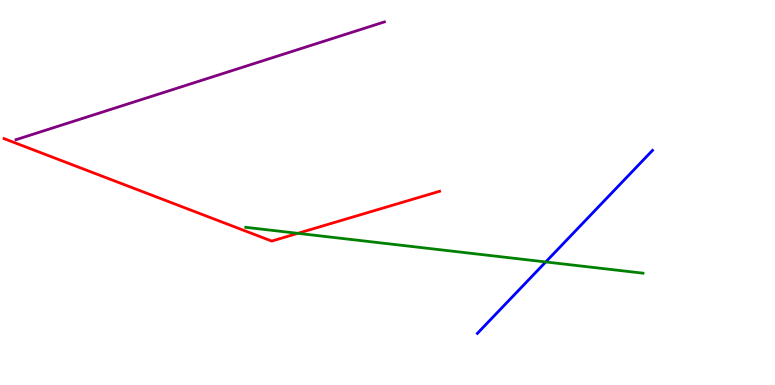[{'lines': ['blue', 'red'], 'intersections': []}, {'lines': ['green', 'red'], 'intersections': [{'x': 3.84, 'y': 3.94}]}, {'lines': ['purple', 'red'], 'intersections': []}, {'lines': ['blue', 'green'], 'intersections': [{'x': 7.04, 'y': 3.2}]}, {'lines': ['blue', 'purple'], 'intersections': []}, {'lines': ['green', 'purple'], 'intersections': []}]